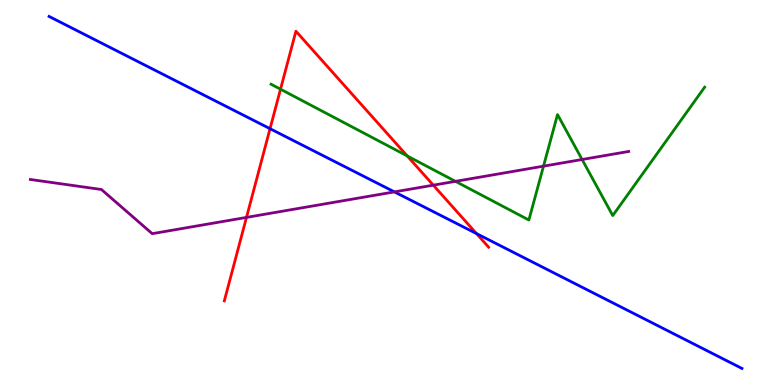[{'lines': ['blue', 'red'], 'intersections': [{'x': 3.48, 'y': 6.66}, {'x': 6.15, 'y': 3.93}]}, {'lines': ['green', 'red'], 'intersections': [{'x': 3.62, 'y': 7.68}, {'x': 5.25, 'y': 5.95}]}, {'lines': ['purple', 'red'], 'intersections': [{'x': 3.18, 'y': 4.35}, {'x': 5.59, 'y': 5.19}]}, {'lines': ['blue', 'green'], 'intersections': []}, {'lines': ['blue', 'purple'], 'intersections': [{'x': 5.09, 'y': 5.02}]}, {'lines': ['green', 'purple'], 'intersections': [{'x': 5.88, 'y': 5.29}, {'x': 7.01, 'y': 5.68}, {'x': 7.51, 'y': 5.86}]}]